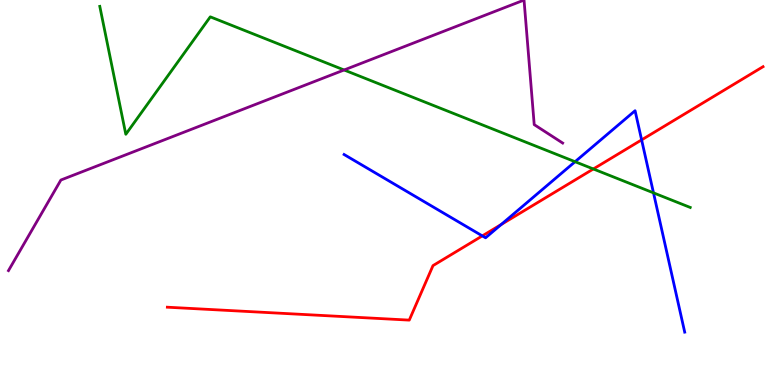[{'lines': ['blue', 'red'], 'intersections': [{'x': 6.22, 'y': 3.87}, {'x': 6.47, 'y': 4.17}, {'x': 8.28, 'y': 6.37}]}, {'lines': ['green', 'red'], 'intersections': [{'x': 7.66, 'y': 5.61}]}, {'lines': ['purple', 'red'], 'intersections': []}, {'lines': ['blue', 'green'], 'intersections': [{'x': 7.42, 'y': 5.8}, {'x': 8.43, 'y': 4.99}]}, {'lines': ['blue', 'purple'], 'intersections': []}, {'lines': ['green', 'purple'], 'intersections': [{'x': 4.44, 'y': 8.18}]}]